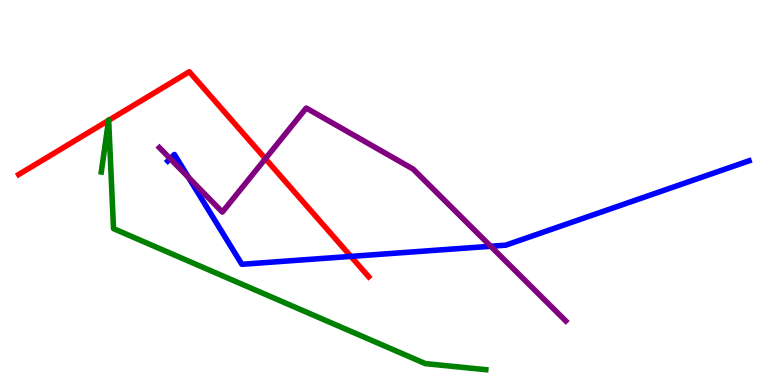[{'lines': ['blue', 'red'], 'intersections': [{'x': 4.53, 'y': 3.34}]}, {'lines': ['green', 'red'], 'intersections': [{'x': 1.4, 'y': 6.87}, {'x': 1.4, 'y': 6.87}]}, {'lines': ['purple', 'red'], 'intersections': [{'x': 3.42, 'y': 5.88}]}, {'lines': ['blue', 'green'], 'intersections': []}, {'lines': ['blue', 'purple'], 'intersections': [{'x': 2.2, 'y': 5.88}, {'x': 2.43, 'y': 5.39}, {'x': 6.33, 'y': 3.6}]}, {'lines': ['green', 'purple'], 'intersections': []}]